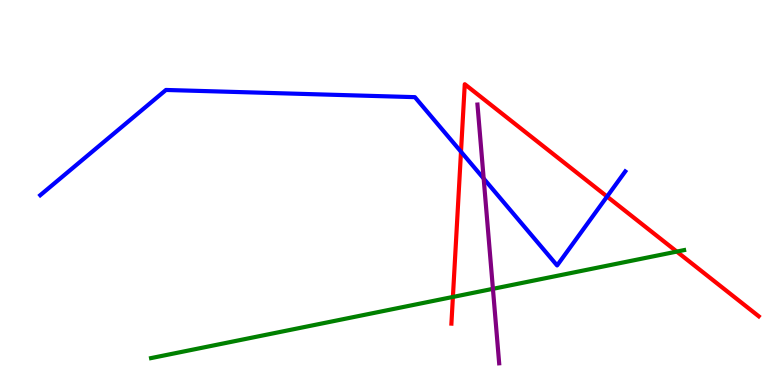[{'lines': ['blue', 'red'], 'intersections': [{'x': 5.95, 'y': 6.06}, {'x': 7.83, 'y': 4.89}]}, {'lines': ['green', 'red'], 'intersections': [{'x': 5.84, 'y': 2.29}, {'x': 8.73, 'y': 3.47}]}, {'lines': ['purple', 'red'], 'intersections': []}, {'lines': ['blue', 'green'], 'intersections': []}, {'lines': ['blue', 'purple'], 'intersections': [{'x': 6.24, 'y': 5.36}]}, {'lines': ['green', 'purple'], 'intersections': [{'x': 6.36, 'y': 2.5}]}]